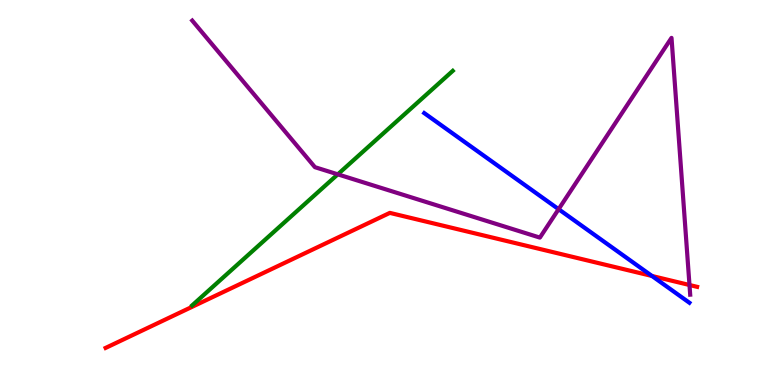[{'lines': ['blue', 'red'], 'intersections': [{'x': 8.41, 'y': 2.83}]}, {'lines': ['green', 'red'], 'intersections': []}, {'lines': ['purple', 'red'], 'intersections': [{'x': 8.9, 'y': 2.6}]}, {'lines': ['blue', 'green'], 'intersections': []}, {'lines': ['blue', 'purple'], 'intersections': [{'x': 7.21, 'y': 4.57}]}, {'lines': ['green', 'purple'], 'intersections': [{'x': 4.36, 'y': 5.47}]}]